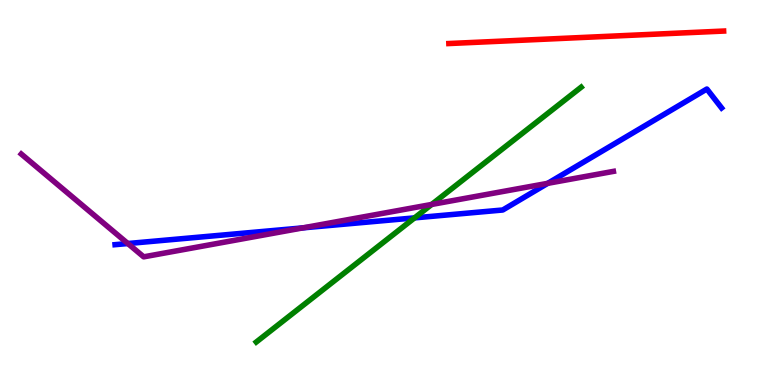[{'lines': ['blue', 'red'], 'intersections': []}, {'lines': ['green', 'red'], 'intersections': []}, {'lines': ['purple', 'red'], 'intersections': []}, {'lines': ['blue', 'green'], 'intersections': [{'x': 5.35, 'y': 4.34}]}, {'lines': ['blue', 'purple'], 'intersections': [{'x': 1.65, 'y': 3.67}, {'x': 3.91, 'y': 4.08}, {'x': 7.07, 'y': 5.24}]}, {'lines': ['green', 'purple'], 'intersections': [{'x': 5.57, 'y': 4.69}]}]